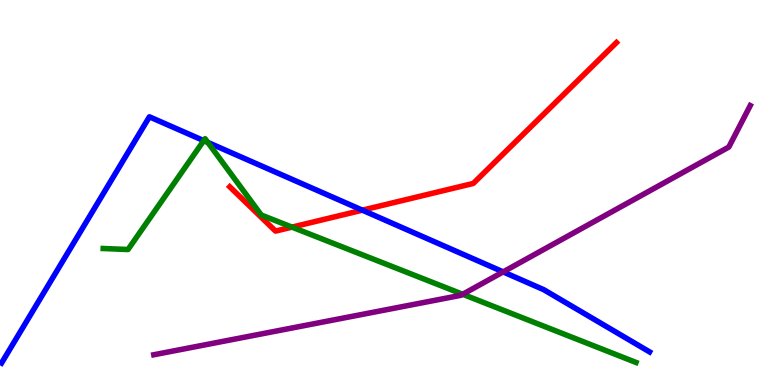[{'lines': ['blue', 'red'], 'intersections': [{'x': 4.68, 'y': 4.54}]}, {'lines': ['green', 'red'], 'intersections': [{'x': 3.77, 'y': 4.1}]}, {'lines': ['purple', 'red'], 'intersections': []}, {'lines': ['blue', 'green'], 'intersections': [{'x': 2.63, 'y': 6.35}, {'x': 2.68, 'y': 6.3}]}, {'lines': ['blue', 'purple'], 'intersections': [{'x': 6.49, 'y': 2.94}]}, {'lines': ['green', 'purple'], 'intersections': [{'x': 5.97, 'y': 2.36}]}]